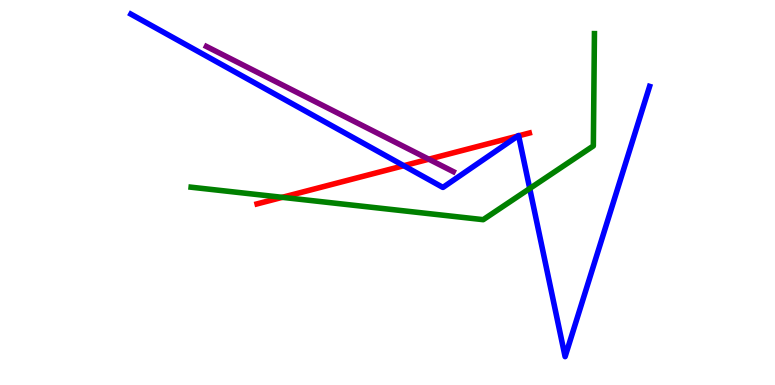[{'lines': ['blue', 'red'], 'intersections': [{'x': 5.21, 'y': 5.7}, {'x': 6.68, 'y': 6.47}, {'x': 6.69, 'y': 6.47}]}, {'lines': ['green', 'red'], 'intersections': [{'x': 3.64, 'y': 4.87}]}, {'lines': ['purple', 'red'], 'intersections': [{'x': 5.53, 'y': 5.86}]}, {'lines': ['blue', 'green'], 'intersections': [{'x': 6.84, 'y': 5.1}]}, {'lines': ['blue', 'purple'], 'intersections': []}, {'lines': ['green', 'purple'], 'intersections': []}]